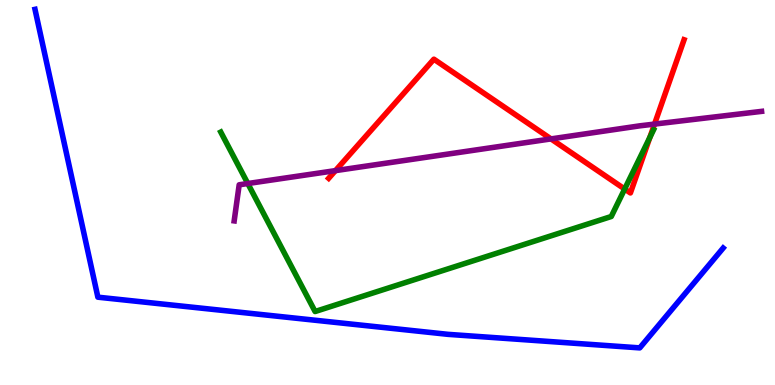[{'lines': ['blue', 'red'], 'intersections': []}, {'lines': ['green', 'red'], 'intersections': [{'x': 8.06, 'y': 5.09}, {'x': 8.39, 'y': 6.43}]}, {'lines': ['purple', 'red'], 'intersections': [{'x': 4.33, 'y': 5.57}, {'x': 7.11, 'y': 6.39}, {'x': 8.45, 'y': 6.78}]}, {'lines': ['blue', 'green'], 'intersections': []}, {'lines': ['blue', 'purple'], 'intersections': []}, {'lines': ['green', 'purple'], 'intersections': [{'x': 3.2, 'y': 5.23}]}]